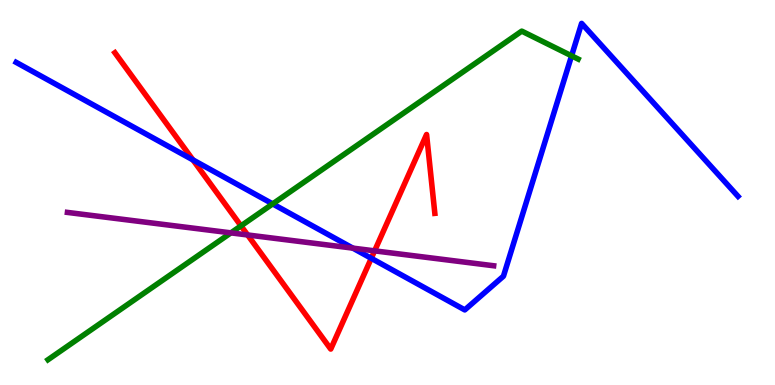[{'lines': ['blue', 'red'], 'intersections': [{'x': 2.49, 'y': 5.85}, {'x': 4.79, 'y': 3.29}]}, {'lines': ['green', 'red'], 'intersections': [{'x': 3.11, 'y': 4.13}]}, {'lines': ['purple', 'red'], 'intersections': [{'x': 3.2, 'y': 3.9}, {'x': 4.83, 'y': 3.48}]}, {'lines': ['blue', 'green'], 'intersections': [{'x': 3.52, 'y': 4.7}, {'x': 7.38, 'y': 8.55}]}, {'lines': ['blue', 'purple'], 'intersections': [{'x': 4.55, 'y': 3.56}]}, {'lines': ['green', 'purple'], 'intersections': [{'x': 2.98, 'y': 3.95}]}]